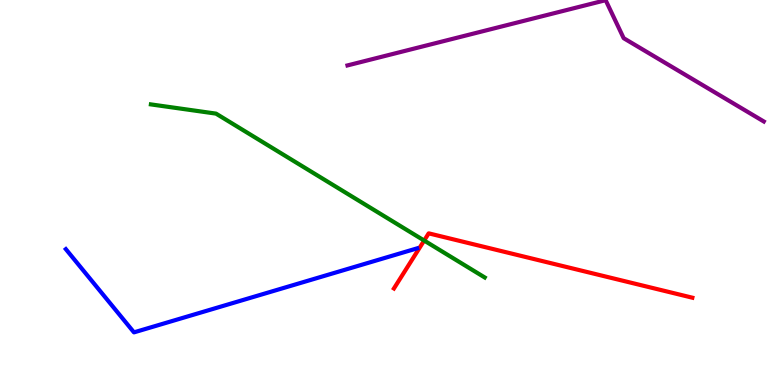[{'lines': ['blue', 'red'], 'intersections': []}, {'lines': ['green', 'red'], 'intersections': [{'x': 5.47, 'y': 3.75}]}, {'lines': ['purple', 'red'], 'intersections': []}, {'lines': ['blue', 'green'], 'intersections': []}, {'lines': ['blue', 'purple'], 'intersections': []}, {'lines': ['green', 'purple'], 'intersections': []}]